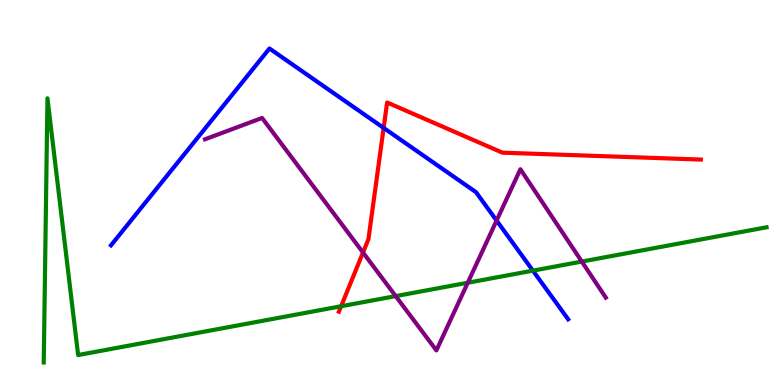[{'lines': ['blue', 'red'], 'intersections': [{'x': 4.95, 'y': 6.68}]}, {'lines': ['green', 'red'], 'intersections': [{'x': 4.4, 'y': 2.05}]}, {'lines': ['purple', 'red'], 'intersections': [{'x': 4.68, 'y': 3.44}]}, {'lines': ['blue', 'green'], 'intersections': [{'x': 6.88, 'y': 2.97}]}, {'lines': ['blue', 'purple'], 'intersections': [{'x': 6.41, 'y': 4.27}]}, {'lines': ['green', 'purple'], 'intersections': [{'x': 5.11, 'y': 2.31}, {'x': 6.04, 'y': 2.66}, {'x': 7.51, 'y': 3.21}]}]